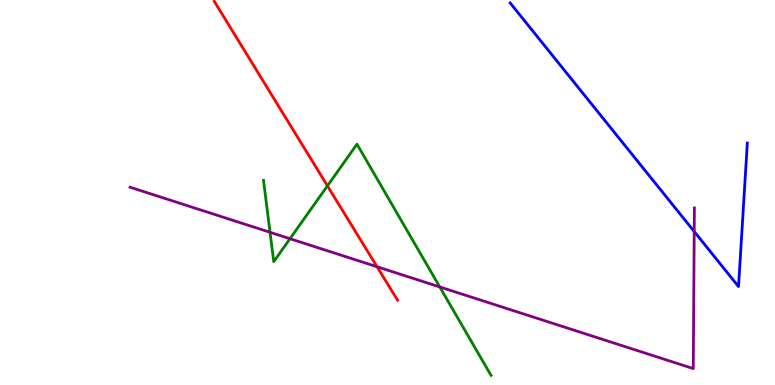[{'lines': ['blue', 'red'], 'intersections': []}, {'lines': ['green', 'red'], 'intersections': [{'x': 4.23, 'y': 5.17}]}, {'lines': ['purple', 'red'], 'intersections': [{'x': 4.87, 'y': 3.07}]}, {'lines': ['blue', 'green'], 'intersections': []}, {'lines': ['blue', 'purple'], 'intersections': [{'x': 8.96, 'y': 3.99}]}, {'lines': ['green', 'purple'], 'intersections': [{'x': 3.48, 'y': 3.97}, {'x': 3.74, 'y': 3.8}, {'x': 5.67, 'y': 2.55}]}]